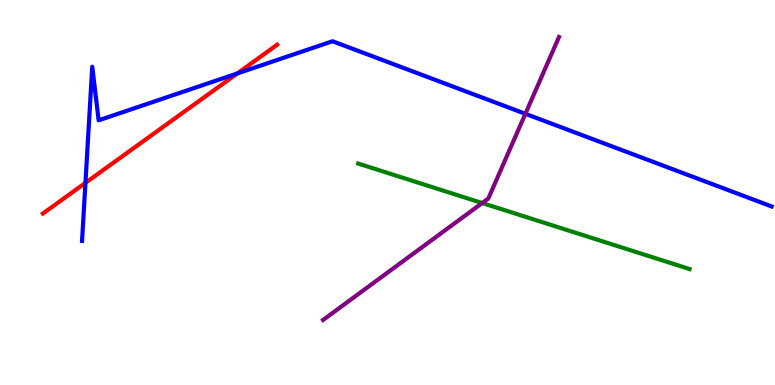[{'lines': ['blue', 'red'], 'intersections': [{'x': 1.1, 'y': 5.25}, {'x': 3.06, 'y': 8.09}]}, {'lines': ['green', 'red'], 'intersections': []}, {'lines': ['purple', 'red'], 'intersections': []}, {'lines': ['blue', 'green'], 'intersections': []}, {'lines': ['blue', 'purple'], 'intersections': [{'x': 6.78, 'y': 7.04}]}, {'lines': ['green', 'purple'], 'intersections': [{'x': 6.22, 'y': 4.73}]}]